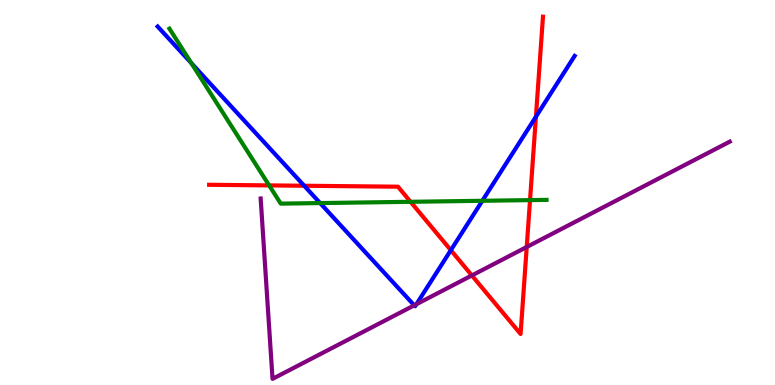[{'lines': ['blue', 'red'], 'intersections': [{'x': 3.92, 'y': 5.18}, {'x': 5.82, 'y': 3.5}, {'x': 6.92, 'y': 6.97}]}, {'lines': ['green', 'red'], 'intersections': [{'x': 3.47, 'y': 5.18}, {'x': 5.3, 'y': 4.76}, {'x': 6.84, 'y': 4.8}]}, {'lines': ['purple', 'red'], 'intersections': [{'x': 6.09, 'y': 2.85}, {'x': 6.8, 'y': 3.58}]}, {'lines': ['blue', 'green'], 'intersections': [{'x': 2.47, 'y': 8.36}, {'x': 4.13, 'y': 4.73}, {'x': 6.22, 'y': 4.78}]}, {'lines': ['blue', 'purple'], 'intersections': [{'x': 5.35, 'y': 2.07}, {'x': 5.37, 'y': 2.1}]}, {'lines': ['green', 'purple'], 'intersections': []}]